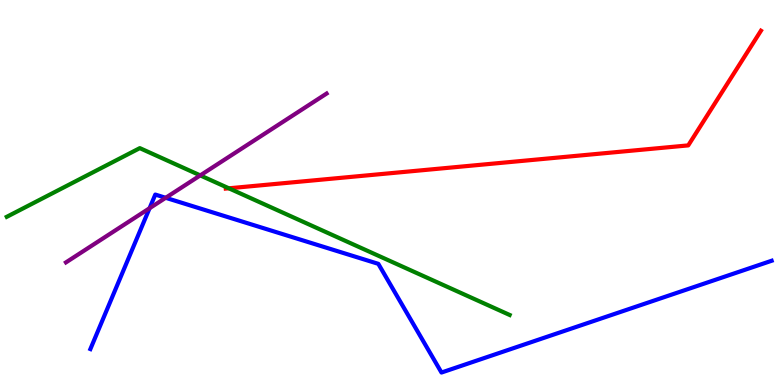[{'lines': ['blue', 'red'], 'intersections': []}, {'lines': ['green', 'red'], 'intersections': [{'x': 2.95, 'y': 5.11}]}, {'lines': ['purple', 'red'], 'intersections': []}, {'lines': ['blue', 'green'], 'intersections': []}, {'lines': ['blue', 'purple'], 'intersections': [{'x': 1.93, 'y': 4.59}, {'x': 2.14, 'y': 4.86}]}, {'lines': ['green', 'purple'], 'intersections': [{'x': 2.58, 'y': 5.44}]}]